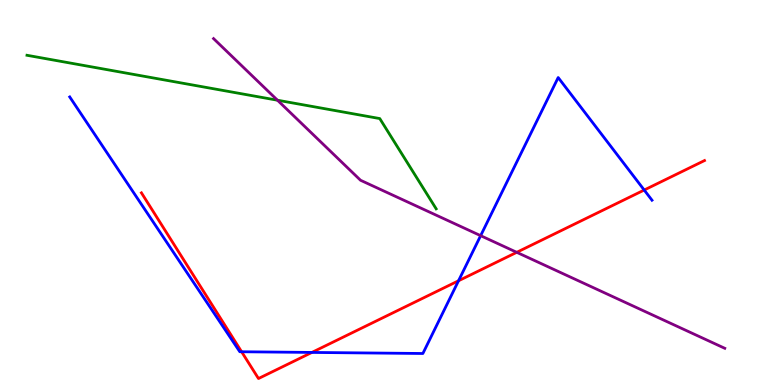[{'lines': ['blue', 'red'], 'intersections': [{'x': 3.12, 'y': 0.863}, {'x': 4.02, 'y': 0.846}, {'x': 5.92, 'y': 2.71}, {'x': 8.31, 'y': 5.06}]}, {'lines': ['green', 'red'], 'intersections': []}, {'lines': ['purple', 'red'], 'intersections': [{'x': 6.67, 'y': 3.45}]}, {'lines': ['blue', 'green'], 'intersections': []}, {'lines': ['blue', 'purple'], 'intersections': [{'x': 6.2, 'y': 3.88}]}, {'lines': ['green', 'purple'], 'intersections': [{'x': 3.58, 'y': 7.4}]}]